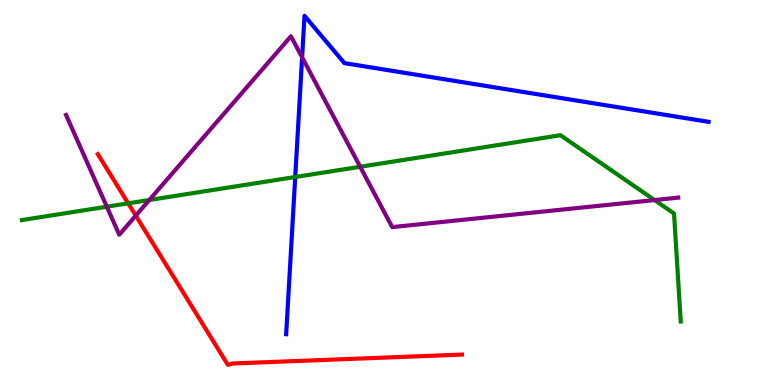[{'lines': ['blue', 'red'], 'intersections': []}, {'lines': ['green', 'red'], 'intersections': [{'x': 1.65, 'y': 4.72}]}, {'lines': ['purple', 'red'], 'intersections': [{'x': 1.75, 'y': 4.4}]}, {'lines': ['blue', 'green'], 'intersections': [{'x': 3.81, 'y': 5.4}]}, {'lines': ['blue', 'purple'], 'intersections': [{'x': 3.9, 'y': 8.51}]}, {'lines': ['green', 'purple'], 'intersections': [{'x': 1.38, 'y': 4.63}, {'x': 1.93, 'y': 4.81}, {'x': 4.65, 'y': 5.67}, {'x': 8.45, 'y': 4.8}]}]